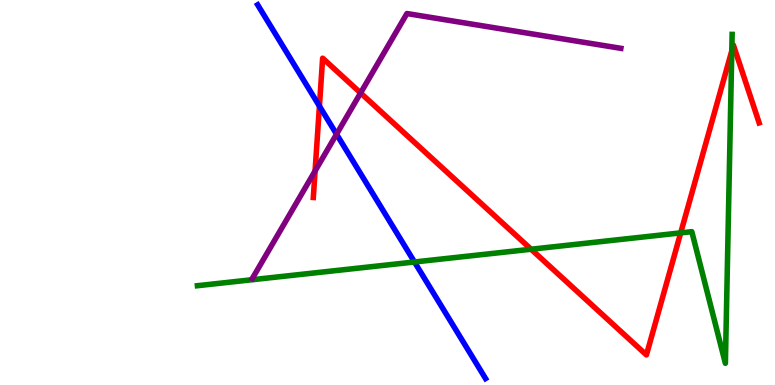[{'lines': ['blue', 'red'], 'intersections': [{'x': 4.12, 'y': 7.24}]}, {'lines': ['green', 'red'], 'intersections': [{'x': 6.85, 'y': 3.53}, {'x': 8.78, 'y': 3.95}, {'x': 9.44, 'y': 8.68}]}, {'lines': ['purple', 'red'], 'intersections': [{'x': 4.07, 'y': 5.56}, {'x': 4.65, 'y': 7.59}]}, {'lines': ['blue', 'green'], 'intersections': [{'x': 5.35, 'y': 3.2}]}, {'lines': ['blue', 'purple'], 'intersections': [{'x': 4.34, 'y': 6.51}]}, {'lines': ['green', 'purple'], 'intersections': []}]